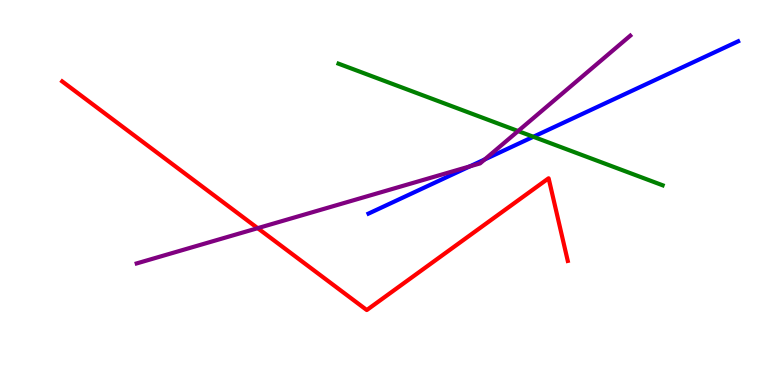[{'lines': ['blue', 'red'], 'intersections': []}, {'lines': ['green', 'red'], 'intersections': []}, {'lines': ['purple', 'red'], 'intersections': [{'x': 3.33, 'y': 4.07}]}, {'lines': ['blue', 'green'], 'intersections': [{'x': 6.88, 'y': 6.45}]}, {'lines': ['blue', 'purple'], 'intersections': [{'x': 6.06, 'y': 5.68}, {'x': 6.25, 'y': 5.86}]}, {'lines': ['green', 'purple'], 'intersections': [{'x': 6.69, 'y': 6.6}]}]